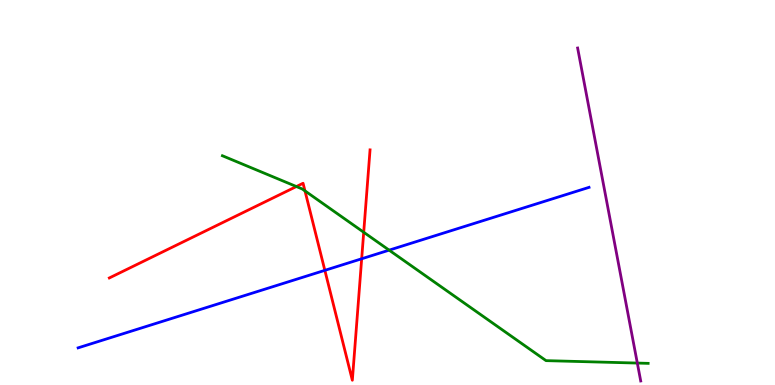[{'lines': ['blue', 'red'], 'intersections': [{'x': 4.19, 'y': 2.98}, {'x': 4.67, 'y': 3.28}]}, {'lines': ['green', 'red'], 'intersections': [{'x': 3.82, 'y': 5.15}, {'x': 3.94, 'y': 5.04}, {'x': 4.69, 'y': 3.97}]}, {'lines': ['purple', 'red'], 'intersections': []}, {'lines': ['blue', 'green'], 'intersections': [{'x': 5.02, 'y': 3.5}]}, {'lines': ['blue', 'purple'], 'intersections': []}, {'lines': ['green', 'purple'], 'intersections': [{'x': 8.22, 'y': 0.57}]}]